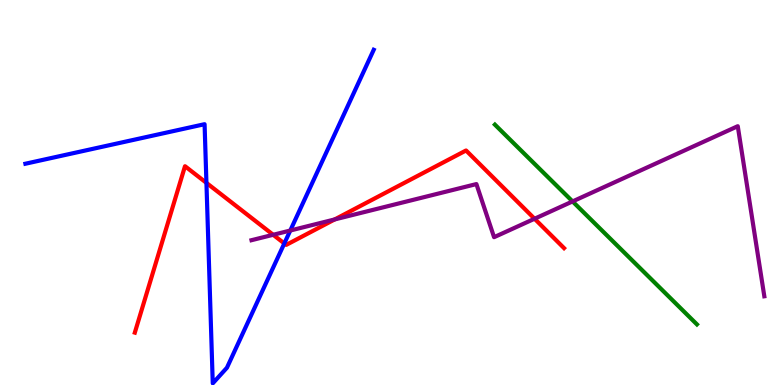[{'lines': ['blue', 'red'], 'intersections': [{'x': 2.66, 'y': 5.25}, {'x': 3.67, 'y': 3.68}]}, {'lines': ['green', 'red'], 'intersections': []}, {'lines': ['purple', 'red'], 'intersections': [{'x': 3.52, 'y': 3.9}, {'x': 4.32, 'y': 4.3}, {'x': 6.9, 'y': 4.32}]}, {'lines': ['blue', 'green'], 'intersections': []}, {'lines': ['blue', 'purple'], 'intersections': [{'x': 3.75, 'y': 4.01}]}, {'lines': ['green', 'purple'], 'intersections': [{'x': 7.39, 'y': 4.77}]}]